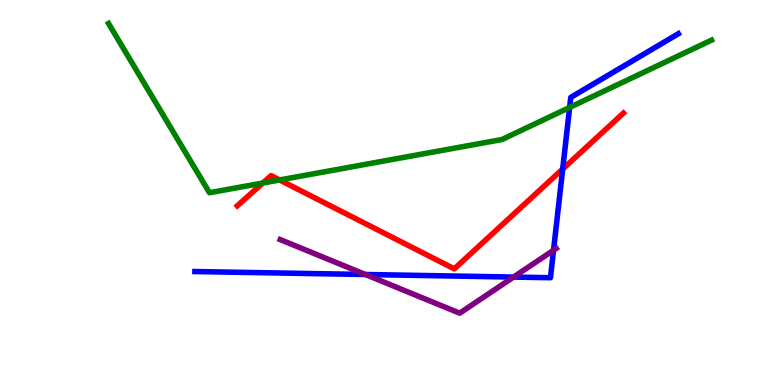[{'lines': ['blue', 'red'], 'intersections': [{'x': 7.26, 'y': 5.61}]}, {'lines': ['green', 'red'], 'intersections': [{'x': 3.39, 'y': 5.25}, {'x': 3.61, 'y': 5.33}]}, {'lines': ['purple', 'red'], 'intersections': []}, {'lines': ['blue', 'green'], 'intersections': [{'x': 7.35, 'y': 7.21}]}, {'lines': ['blue', 'purple'], 'intersections': [{'x': 4.71, 'y': 2.87}, {'x': 6.63, 'y': 2.8}, {'x': 7.14, 'y': 3.5}]}, {'lines': ['green', 'purple'], 'intersections': []}]